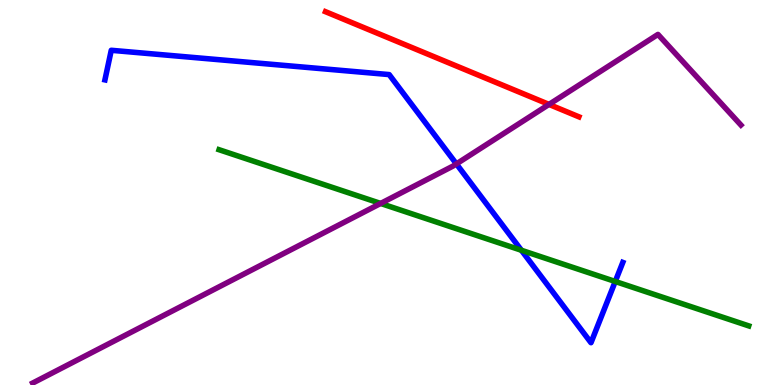[{'lines': ['blue', 'red'], 'intersections': []}, {'lines': ['green', 'red'], 'intersections': []}, {'lines': ['purple', 'red'], 'intersections': [{'x': 7.08, 'y': 7.29}]}, {'lines': ['blue', 'green'], 'intersections': [{'x': 6.73, 'y': 3.5}, {'x': 7.94, 'y': 2.69}]}, {'lines': ['blue', 'purple'], 'intersections': [{'x': 5.89, 'y': 5.74}]}, {'lines': ['green', 'purple'], 'intersections': [{'x': 4.91, 'y': 4.72}]}]